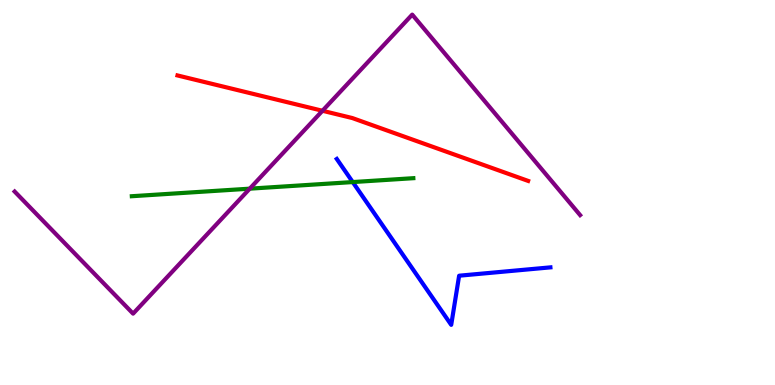[{'lines': ['blue', 'red'], 'intersections': []}, {'lines': ['green', 'red'], 'intersections': []}, {'lines': ['purple', 'red'], 'intersections': [{'x': 4.16, 'y': 7.12}]}, {'lines': ['blue', 'green'], 'intersections': [{'x': 4.55, 'y': 5.27}]}, {'lines': ['blue', 'purple'], 'intersections': []}, {'lines': ['green', 'purple'], 'intersections': [{'x': 3.22, 'y': 5.1}]}]